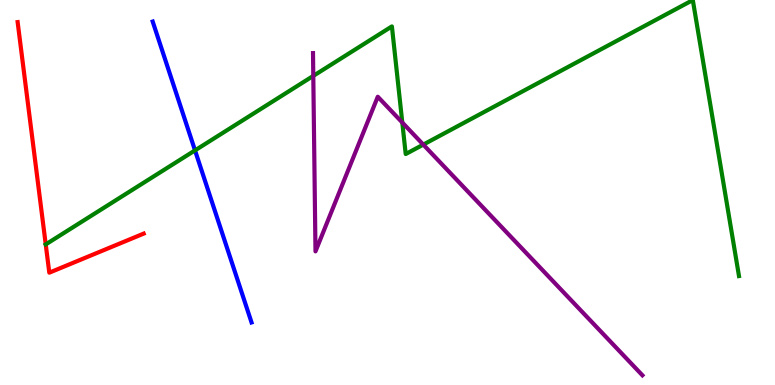[{'lines': ['blue', 'red'], 'intersections': []}, {'lines': ['green', 'red'], 'intersections': [{'x': 0.59, 'y': 3.65}]}, {'lines': ['purple', 'red'], 'intersections': []}, {'lines': ['blue', 'green'], 'intersections': [{'x': 2.52, 'y': 6.09}]}, {'lines': ['blue', 'purple'], 'intersections': []}, {'lines': ['green', 'purple'], 'intersections': [{'x': 4.04, 'y': 8.03}, {'x': 5.19, 'y': 6.82}, {'x': 5.46, 'y': 6.24}]}]